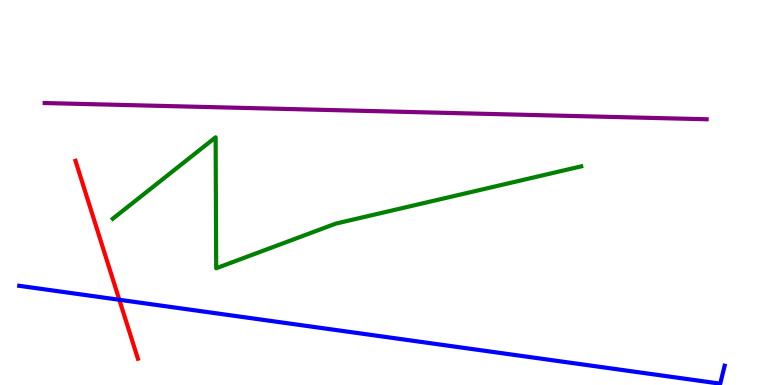[{'lines': ['blue', 'red'], 'intersections': [{'x': 1.54, 'y': 2.21}]}, {'lines': ['green', 'red'], 'intersections': []}, {'lines': ['purple', 'red'], 'intersections': []}, {'lines': ['blue', 'green'], 'intersections': []}, {'lines': ['blue', 'purple'], 'intersections': []}, {'lines': ['green', 'purple'], 'intersections': []}]